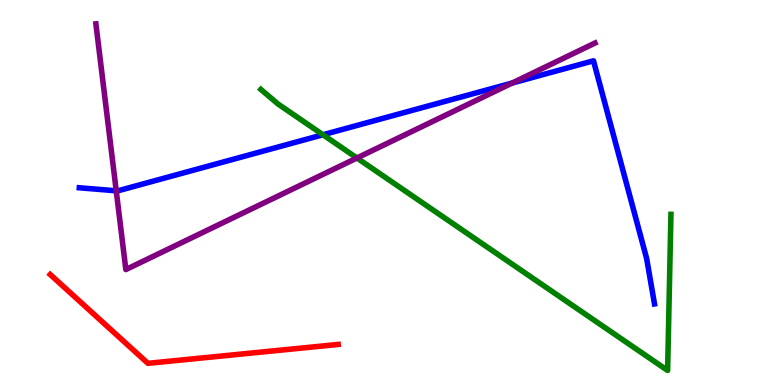[{'lines': ['blue', 'red'], 'intersections': []}, {'lines': ['green', 'red'], 'intersections': []}, {'lines': ['purple', 'red'], 'intersections': []}, {'lines': ['blue', 'green'], 'intersections': [{'x': 4.17, 'y': 6.5}]}, {'lines': ['blue', 'purple'], 'intersections': [{'x': 1.5, 'y': 5.04}, {'x': 6.61, 'y': 7.84}]}, {'lines': ['green', 'purple'], 'intersections': [{'x': 4.61, 'y': 5.9}]}]